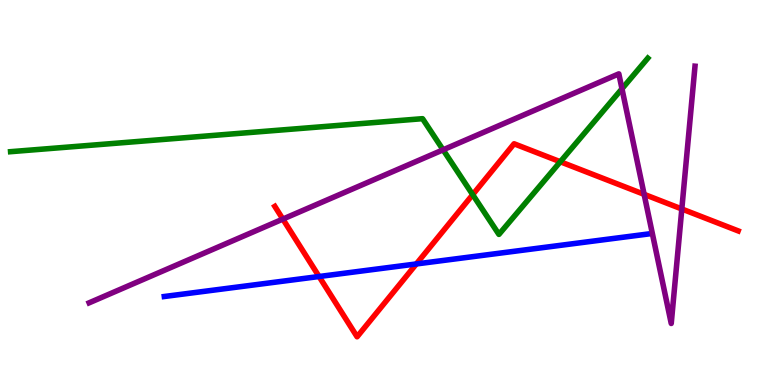[{'lines': ['blue', 'red'], 'intersections': [{'x': 4.12, 'y': 2.82}, {'x': 5.37, 'y': 3.14}]}, {'lines': ['green', 'red'], 'intersections': [{'x': 6.1, 'y': 4.94}, {'x': 7.23, 'y': 5.8}]}, {'lines': ['purple', 'red'], 'intersections': [{'x': 3.65, 'y': 4.31}, {'x': 8.31, 'y': 4.95}, {'x': 8.8, 'y': 4.57}]}, {'lines': ['blue', 'green'], 'intersections': []}, {'lines': ['blue', 'purple'], 'intersections': []}, {'lines': ['green', 'purple'], 'intersections': [{'x': 5.72, 'y': 6.11}, {'x': 8.03, 'y': 7.69}]}]